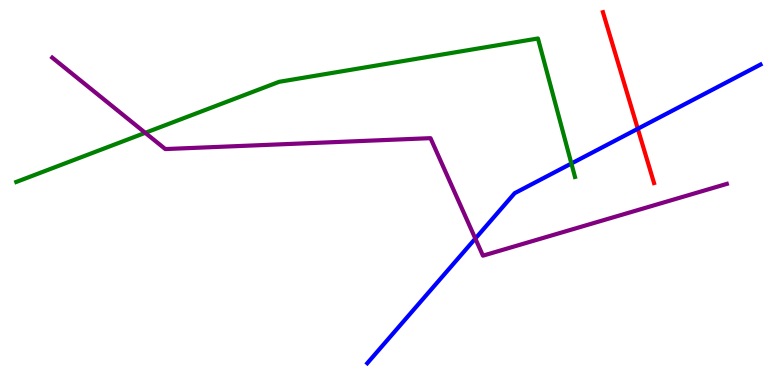[{'lines': ['blue', 'red'], 'intersections': [{'x': 8.23, 'y': 6.66}]}, {'lines': ['green', 'red'], 'intersections': []}, {'lines': ['purple', 'red'], 'intersections': []}, {'lines': ['blue', 'green'], 'intersections': [{'x': 7.37, 'y': 5.75}]}, {'lines': ['blue', 'purple'], 'intersections': [{'x': 6.13, 'y': 3.8}]}, {'lines': ['green', 'purple'], 'intersections': [{'x': 1.87, 'y': 6.55}]}]